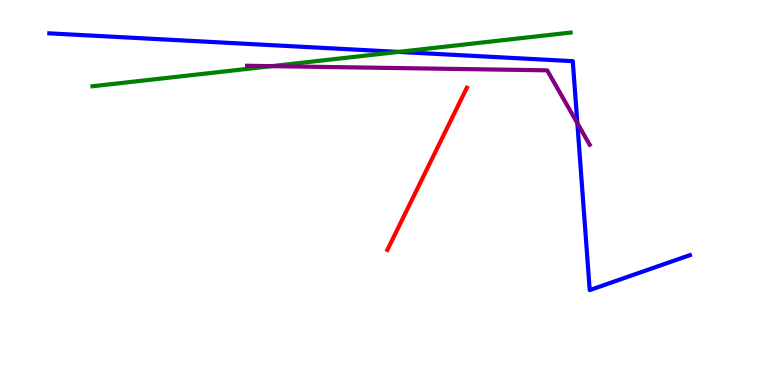[{'lines': ['blue', 'red'], 'intersections': []}, {'lines': ['green', 'red'], 'intersections': []}, {'lines': ['purple', 'red'], 'intersections': []}, {'lines': ['blue', 'green'], 'intersections': [{'x': 5.14, 'y': 8.65}]}, {'lines': ['blue', 'purple'], 'intersections': [{'x': 7.45, 'y': 6.8}]}, {'lines': ['green', 'purple'], 'intersections': [{'x': 3.5, 'y': 8.28}]}]